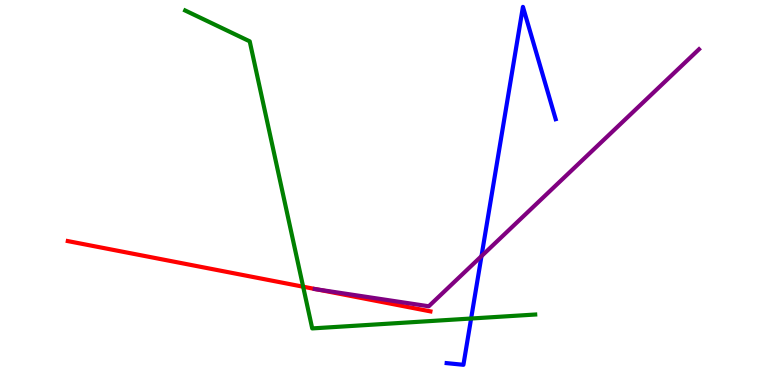[{'lines': ['blue', 'red'], 'intersections': []}, {'lines': ['green', 'red'], 'intersections': [{'x': 3.91, 'y': 2.55}]}, {'lines': ['purple', 'red'], 'intersections': [{'x': 4.09, 'y': 2.48}]}, {'lines': ['blue', 'green'], 'intersections': [{'x': 6.08, 'y': 1.73}]}, {'lines': ['blue', 'purple'], 'intersections': [{'x': 6.21, 'y': 3.35}]}, {'lines': ['green', 'purple'], 'intersections': []}]